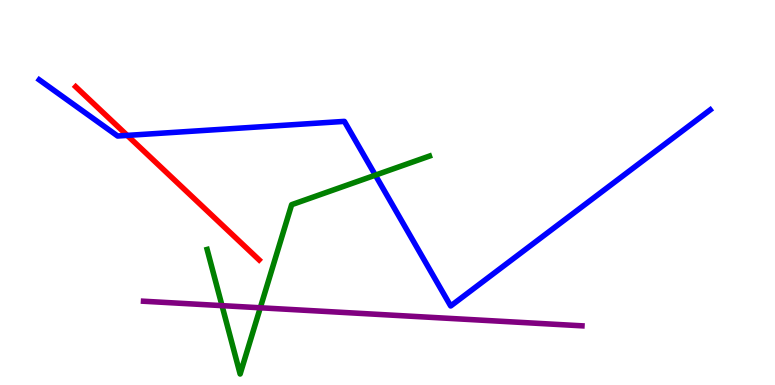[{'lines': ['blue', 'red'], 'intersections': [{'x': 1.64, 'y': 6.48}]}, {'lines': ['green', 'red'], 'intersections': []}, {'lines': ['purple', 'red'], 'intersections': []}, {'lines': ['blue', 'green'], 'intersections': [{'x': 4.84, 'y': 5.45}]}, {'lines': ['blue', 'purple'], 'intersections': []}, {'lines': ['green', 'purple'], 'intersections': [{'x': 2.86, 'y': 2.06}, {'x': 3.36, 'y': 2.01}]}]